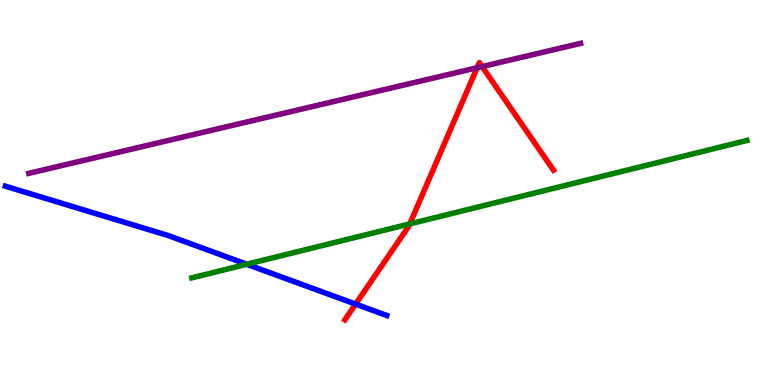[{'lines': ['blue', 'red'], 'intersections': [{'x': 4.59, 'y': 2.1}]}, {'lines': ['green', 'red'], 'intersections': [{'x': 5.29, 'y': 4.18}]}, {'lines': ['purple', 'red'], 'intersections': [{'x': 6.16, 'y': 8.24}, {'x': 6.22, 'y': 8.27}]}, {'lines': ['blue', 'green'], 'intersections': [{'x': 3.18, 'y': 3.14}]}, {'lines': ['blue', 'purple'], 'intersections': []}, {'lines': ['green', 'purple'], 'intersections': []}]